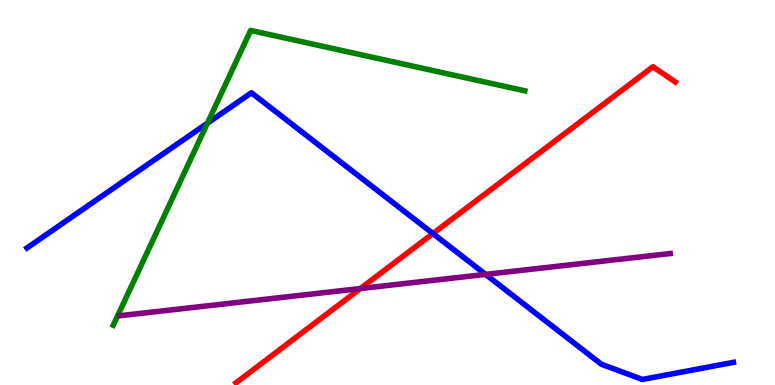[{'lines': ['blue', 'red'], 'intersections': [{'x': 5.59, 'y': 3.93}]}, {'lines': ['green', 'red'], 'intersections': []}, {'lines': ['purple', 'red'], 'intersections': [{'x': 4.65, 'y': 2.51}]}, {'lines': ['blue', 'green'], 'intersections': [{'x': 2.68, 'y': 6.8}]}, {'lines': ['blue', 'purple'], 'intersections': [{'x': 6.27, 'y': 2.87}]}, {'lines': ['green', 'purple'], 'intersections': []}]